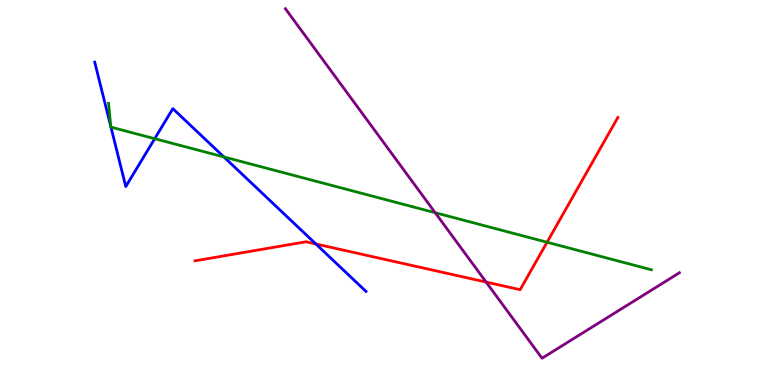[{'lines': ['blue', 'red'], 'intersections': [{'x': 4.08, 'y': 3.66}]}, {'lines': ['green', 'red'], 'intersections': [{'x': 7.06, 'y': 3.71}]}, {'lines': ['purple', 'red'], 'intersections': [{'x': 6.27, 'y': 2.67}]}, {'lines': ['blue', 'green'], 'intersections': [{'x': 1.43, 'y': 6.72}, {'x': 1.43, 'y': 6.7}, {'x': 2.0, 'y': 6.4}, {'x': 2.89, 'y': 5.92}]}, {'lines': ['blue', 'purple'], 'intersections': []}, {'lines': ['green', 'purple'], 'intersections': [{'x': 5.62, 'y': 4.48}]}]